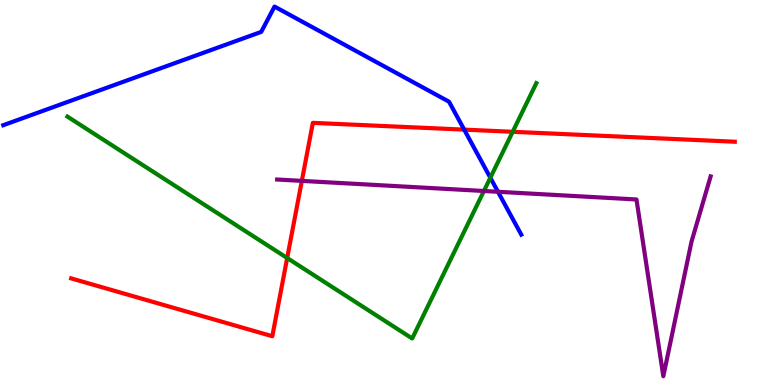[{'lines': ['blue', 'red'], 'intersections': [{'x': 5.99, 'y': 6.63}]}, {'lines': ['green', 'red'], 'intersections': [{'x': 3.71, 'y': 3.3}, {'x': 6.62, 'y': 6.58}]}, {'lines': ['purple', 'red'], 'intersections': [{'x': 3.89, 'y': 5.3}]}, {'lines': ['blue', 'green'], 'intersections': [{'x': 6.33, 'y': 5.38}]}, {'lines': ['blue', 'purple'], 'intersections': [{'x': 6.43, 'y': 5.02}]}, {'lines': ['green', 'purple'], 'intersections': [{'x': 6.24, 'y': 5.04}]}]